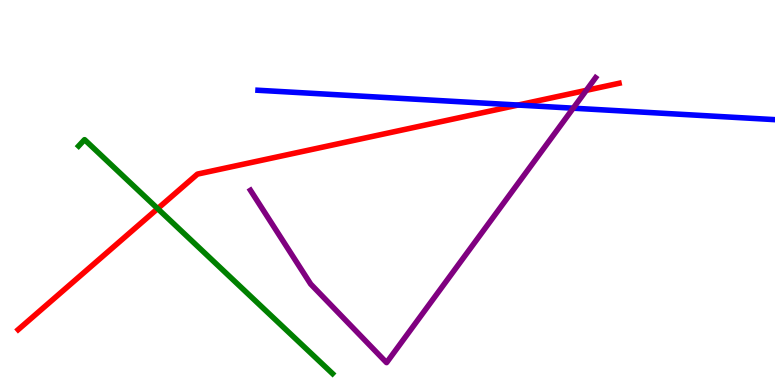[{'lines': ['blue', 'red'], 'intersections': [{'x': 6.68, 'y': 7.27}]}, {'lines': ['green', 'red'], 'intersections': [{'x': 2.03, 'y': 4.58}]}, {'lines': ['purple', 'red'], 'intersections': [{'x': 7.57, 'y': 7.65}]}, {'lines': ['blue', 'green'], 'intersections': []}, {'lines': ['blue', 'purple'], 'intersections': [{'x': 7.4, 'y': 7.19}]}, {'lines': ['green', 'purple'], 'intersections': []}]